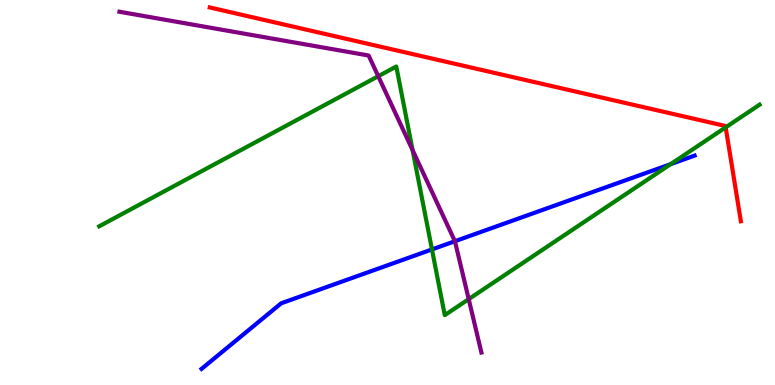[{'lines': ['blue', 'red'], 'intersections': []}, {'lines': ['green', 'red'], 'intersections': [{'x': 9.36, 'y': 6.69}]}, {'lines': ['purple', 'red'], 'intersections': []}, {'lines': ['blue', 'green'], 'intersections': [{'x': 5.57, 'y': 3.52}, {'x': 8.65, 'y': 5.74}]}, {'lines': ['blue', 'purple'], 'intersections': [{'x': 5.87, 'y': 3.73}]}, {'lines': ['green', 'purple'], 'intersections': [{'x': 4.88, 'y': 8.02}, {'x': 5.32, 'y': 6.1}, {'x': 6.05, 'y': 2.23}]}]